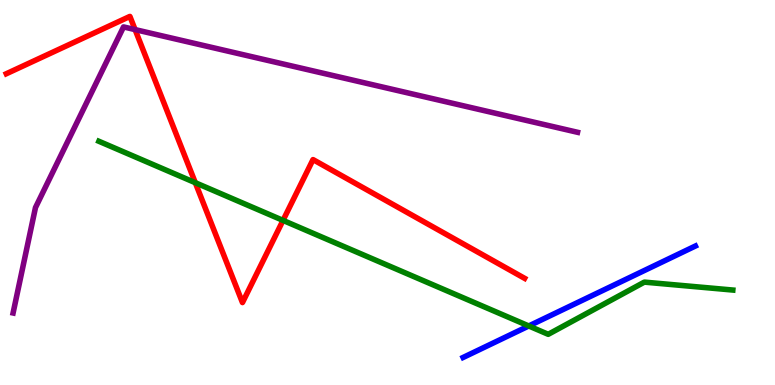[{'lines': ['blue', 'red'], 'intersections': []}, {'lines': ['green', 'red'], 'intersections': [{'x': 2.52, 'y': 5.25}, {'x': 3.65, 'y': 4.28}]}, {'lines': ['purple', 'red'], 'intersections': [{'x': 1.74, 'y': 9.23}]}, {'lines': ['blue', 'green'], 'intersections': [{'x': 6.82, 'y': 1.53}]}, {'lines': ['blue', 'purple'], 'intersections': []}, {'lines': ['green', 'purple'], 'intersections': []}]